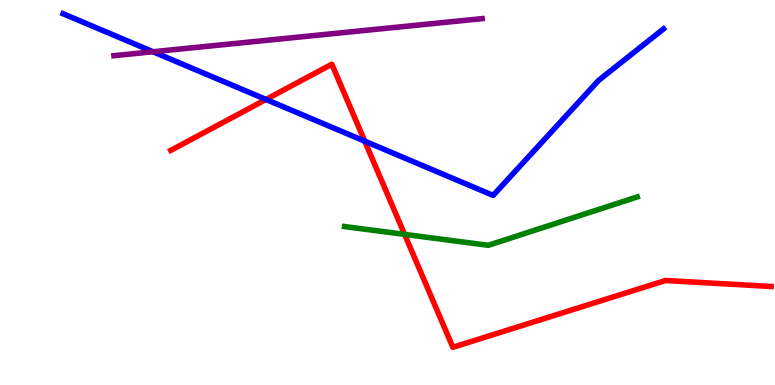[{'lines': ['blue', 'red'], 'intersections': [{'x': 3.43, 'y': 7.42}, {'x': 4.71, 'y': 6.33}]}, {'lines': ['green', 'red'], 'intersections': [{'x': 5.22, 'y': 3.91}]}, {'lines': ['purple', 'red'], 'intersections': []}, {'lines': ['blue', 'green'], 'intersections': []}, {'lines': ['blue', 'purple'], 'intersections': [{'x': 1.97, 'y': 8.66}]}, {'lines': ['green', 'purple'], 'intersections': []}]